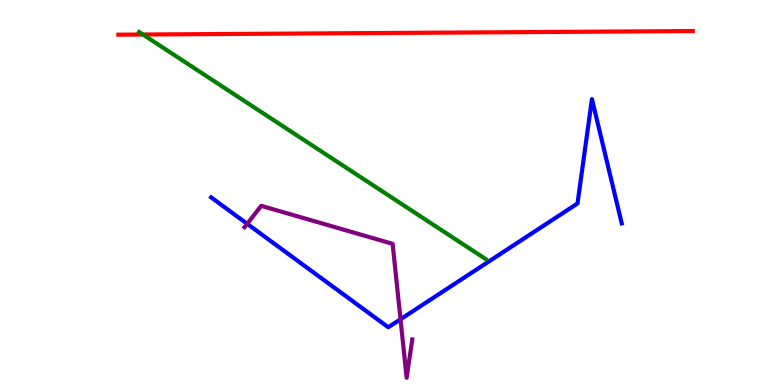[{'lines': ['blue', 'red'], 'intersections': []}, {'lines': ['green', 'red'], 'intersections': [{'x': 1.84, 'y': 9.1}]}, {'lines': ['purple', 'red'], 'intersections': []}, {'lines': ['blue', 'green'], 'intersections': []}, {'lines': ['blue', 'purple'], 'intersections': [{'x': 3.19, 'y': 4.19}, {'x': 5.17, 'y': 1.71}]}, {'lines': ['green', 'purple'], 'intersections': []}]